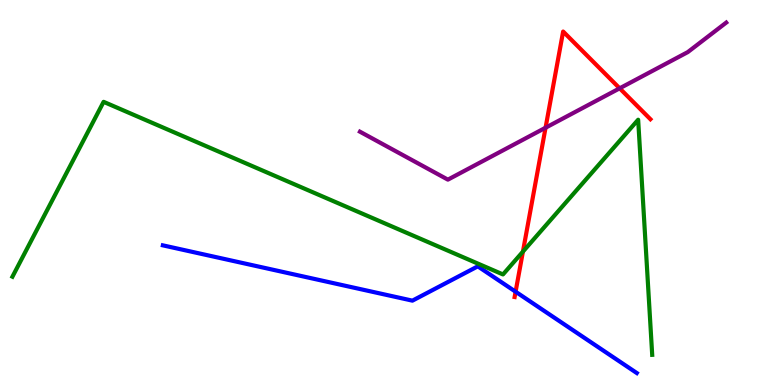[{'lines': ['blue', 'red'], 'intersections': [{'x': 6.65, 'y': 2.42}]}, {'lines': ['green', 'red'], 'intersections': [{'x': 6.75, 'y': 3.46}]}, {'lines': ['purple', 'red'], 'intersections': [{'x': 7.04, 'y': 6.68}, {'x': 8.0, 'y': 7.71}]}, {'lines': ['blue', 'green'], 'intersections': []}, {'lines': ['blue', 'purple'], 'intersections': []}, {'lines': ['green', 'purple'], 'intersections': []}]